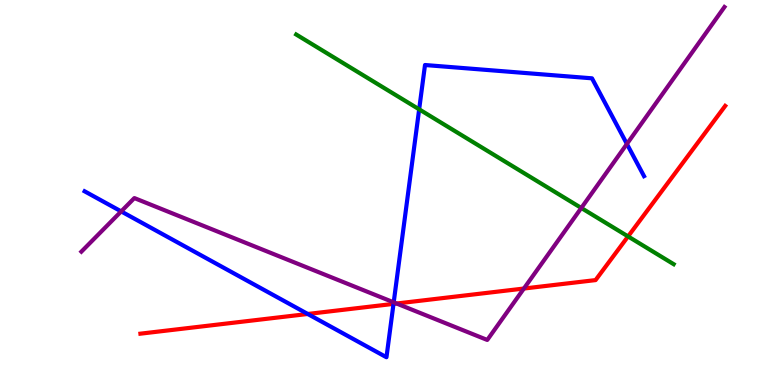[{'lines': ['blue', 'red'], 'intersections': [{'x': 3.97, 'y': 1.84}, {'x': 5.08, 'y': 2.11}]}, {'lines': ['green', 'red'], 'intersections': [{'x': 8.1, 'y': 3.86}]}, {'lines': ['purple', 'red'], 'intersections': [{'x': 5.12, 'y': 2.12}, {'x': 6.76, 'y': 2.51}]}, {'lines': ['blue', 'green'], 'intersections': [{'x': 5.41, 'y': 7.16}]}, {'lines': ['blue', 'purple'], 'intersections': [{'x': 1.56, 'y': 4.51}, {'x': 5.08, 'y': 2.15}, {'x': 8.09, 'y': 6.26}]}, {'lines': ['green', 'purple'], 'intersections': [{'x': 7.5, 'y': 4.6}]}]